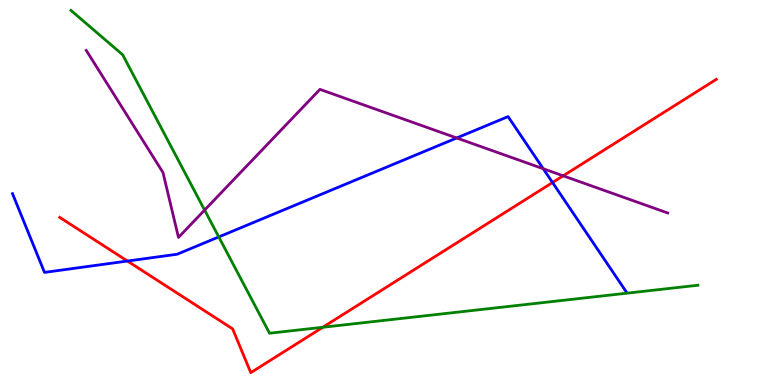[{'lines': ['blue', 'red'], 'intersections': [{'x': 1.64, 'y': 3.22}, {'x': 7.13, 'y': 5.26}]}, {'lines': ['green', 'red'], 'intersections': [{'x': 4.17, 'y': 1.5}]}, {'lines': ['purple', 'red'], 'intersections': [{'x': 7.27, 'y': 5.43}]}, {'lines': ['blue', 'green'], 'intersections': [{'x': 2.82, 'y': 3.85}]}, {'lines': ['blue', 'purple'], 'intersections': [{'x': 5.89, 'y': 6.42}, {'x': 7.01, 'y': 5.62}]}, {'lines': ['green', 'purple'], 'intersections': [{'x': 2.64, 'y': 4.54}]}]